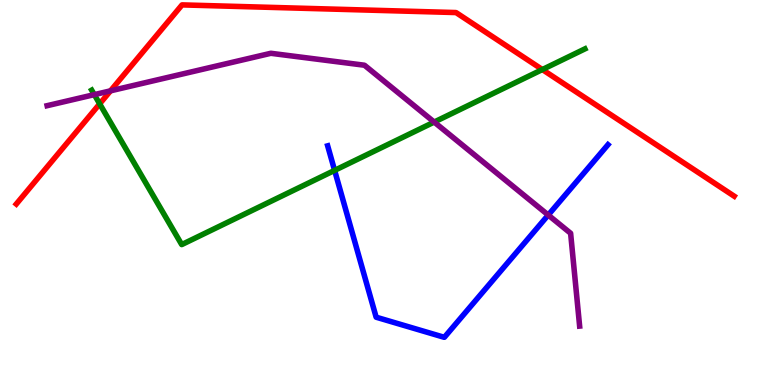[{'lines': ['blue', 'red'], 'intersections': []}, {'lines': ['green', 'red'], 'intersections': [{'x': 1.29, 'y': 7.3}, {'x': 7.0, 'y': 8.19}]}, {'lines': ['purple', 'red'], 'intersections': [{'x': 1.43, 'y': 7.64}]}, {'lines': ['blue', 'green'], 'intersections': [{'x': 4.32, 'y': 5.57}]}, {'lines': ['blue', 'purple'], 'intersections': [{'x': 7.07, 'y': 4.41}]}, {'lines': ['green', 'purple'], 'intersections': [{'x': 1.22, 'y': 7.54}, {'x': 5.6, 'y': 6.83}]}]